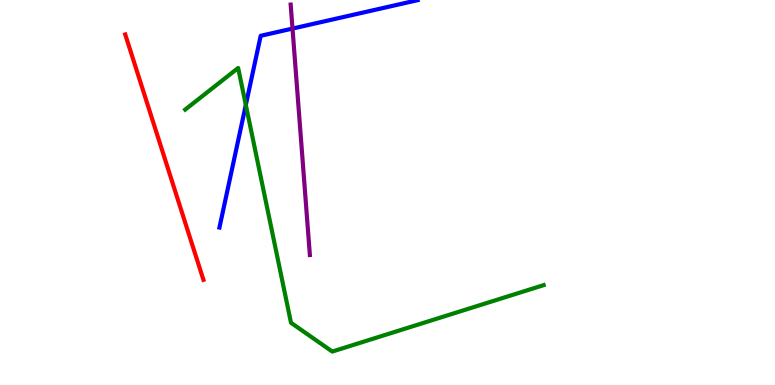[{'lines': ['blue', 'red'], 'intersections': []}, {'lines': ['green', 'red'], 'intersections': []}, {'lines': ['purple', 'red'], 'intersections': []}, {'lines': ['blue', 'green'], 'intersections': [{'x': 3.17, 'y': 7.27}]}, {'lines': ['blue', 'purple'], 'intersections': [{'x': 3.77, 'y': 9.26}]}, {'lines': ['green', 'purple'], 'intersections': []}]